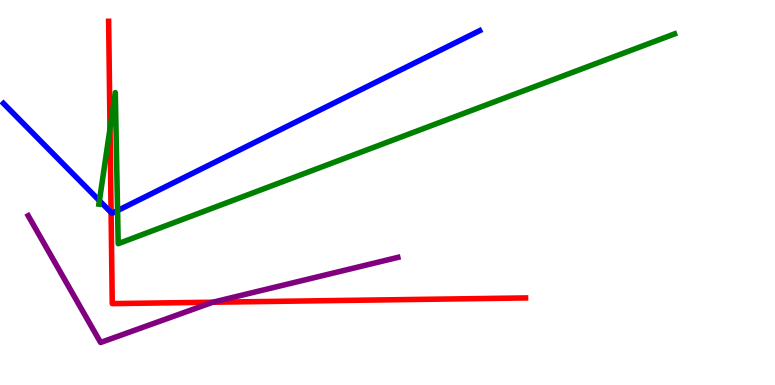[{'lines': ['blue', 'red'], 'intersections': [{'x': 1.43, 'y': 4.48}]}, {'lines': ['green', 'red'], 'intersections': [{'x': 1.42, 'y': 6.66}]}, {'lines': ['purple', 'red'], 'intersections': [{'x': 2.75, 'y': 2.15}]}, {'lines': ['blue', 'green'], 'intersections': [{'x': 1.28, 'y': 4.79}, {'x': 1.52, 'y': 4.53}]}, {'lines': ['blue', 'purple'], 'intersections': []}, {'lines': ['green', 'purple'], 'intersections': []}]